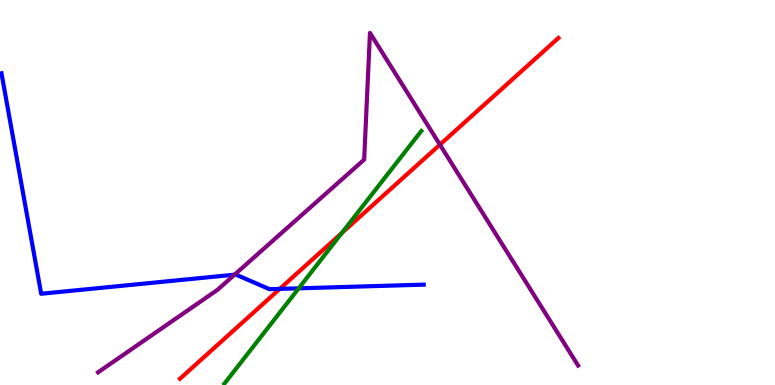[{'lines': ['blue', 'red'], 'intersections': [{'x': 3.61, 'y': 2.5}]}, {'lines': ['green', 'red'], 'intersections': [{'x': 4.41, 'y': 3.95}]}, {'lines': ['purple', 'red'], 'intersections': [{'x': 5.68, 'y': 6.24}]}, {'lines': ['blue', 'green'], 'intersections': [{'x': 3.85, 'y': 2.51}]}, {'lines': ['blue', 'purple'], 'intersections': [{'x': 3.03, 'y': 2.87}]}, {'lines': ['green', 'purple'], 'intersections': []}]